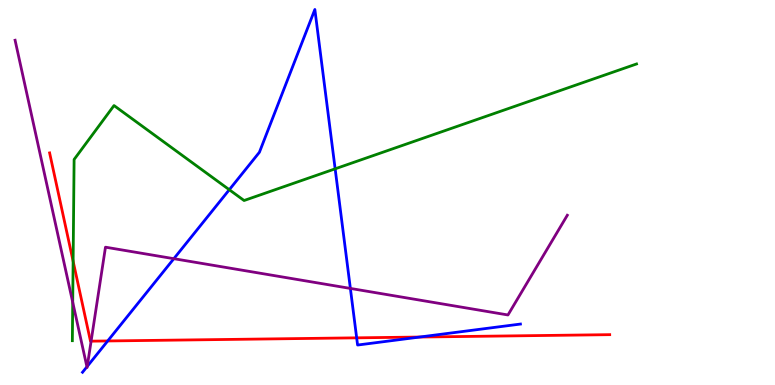[{'lines': ['blue', 'red'], 'intersections': [{'x': 1.39, 'y': 1.14}, {'x': 4.6, 'y': 1.23}, {'x': 5.41, 'y': 1.25}]}, {'lines': ['green', 'red'], 'intersections': [{'x': 0.944, 'y': 3.22}]}, {'lines': ['purple', 'red'], 'intersections': [{'x': 1.18, 'y': 1.14}]}, {'lines': ['blue', 'green'], 'intersections': [{'x': 2.96, 'y': 5.07}, {'x': 4.32, 'y': 5.61}]}, {'lines': ['blue', 'purple'], 'intersections': [{'x': 1.12, 'y': 0.473}, {'x': 1.13, 'y': 0.483}, {'x': 2.24, 'y': 3.28}, {'x': 4.52, 'y': 2.51}]}, {'lines': ['green', 'purple'], 'intersections': [{'x': 0.938, 'y': 2.15}]}]